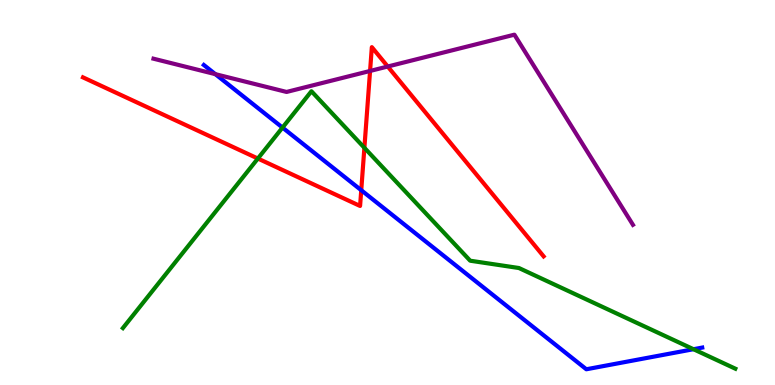[{'lines': ['blue', 'red'], 'intersections': [{'x': 4.66, 'y': 5.06}]}, {'lines': ['green', 'red'], 'intersections': [{'x': 3.33, 'y': 5.88}, {'x': 4.7, 'y': 6.16}]}, {'lines': ['purple', 'red'], 'intersections': [{'x': 4.78, 'y': 8.16}, {'x': 5.0, 'y': 8.27}]}, {'lines': ['blue', 'green'], 'intersections': [{'x': 3.65, 'y': 6.69}, {'x': 8.95, 'y': 0.93}]}, {'lines': ['blue', 'purple'], 'intersections': [{'x': 2.78, 'y': 8.07}]}, {'lines': ['green', 'purple'], 'intersections': []}]